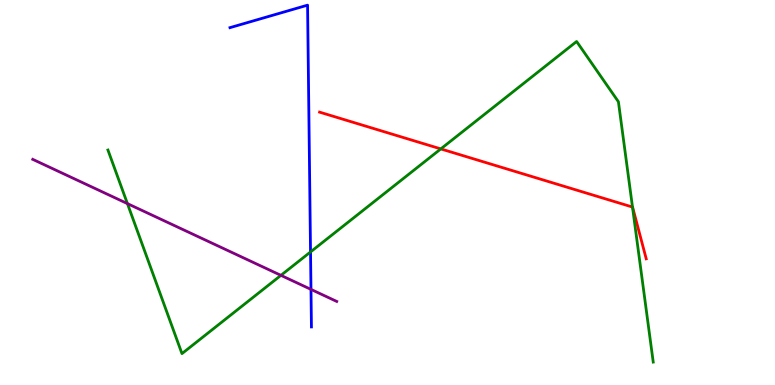[{'lines': ['blue', 'red'], 'intersections': []}, {'lines': ['green', 'red'], 'intersections': [{'x': 5.69, 'y': 6.13}, {'x': 8.16, 'y': 4.62}]}, {'lines': ['purple', 'red'], 'intersections': []}, {'lines': ['blue', 'green'], 'intersections': [{'x': 4.01, 'y': 3.46}]}, {'lines': ['blue', 'purple'], 'intersections': [{'x': 4.01, 'y': 2.48}]}, {'lines': ['green', 'purple'], 'intersections': [{'x': 1.64, 'y': 4.71}, {'x': 3.62, 'y': 2.85}]}]